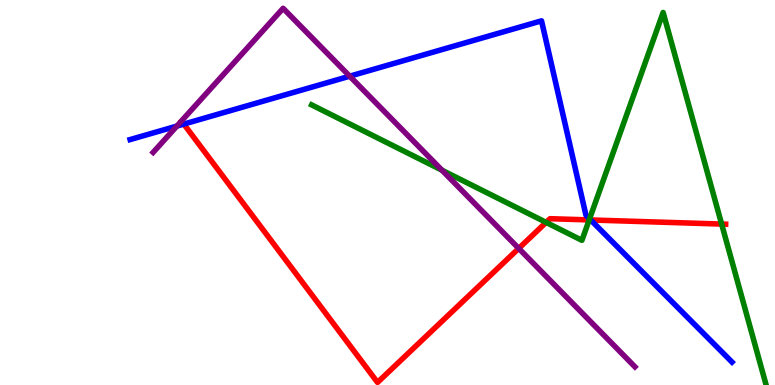[{'lines': ['blue', 'red'], 'intersections': [{'x': 2.37, 'y': 6.78}, {'x': 7.62, 'y': 4.29}]}, {'lines': ['green', 'red'], 'intersections': [{'x': 7.05, 'y': 4.22}, {'x': 7.6, 'y': 4.29}, {'x': 9.31, 'y': 4.18}]}, {'lines': ['purple', 'red'], 'intersections': [{'x': 6.69, 'y': 3.55}]}, {'lines': ['blue', 'green'], 'intersections': [{'x': 7.61, 'y': 4.32}]}, {'lines': ['blue', 'purple'], 'intersections': [{'x': 2.28, 'y': 6.73}, {'x': 4.51, 'y': 8.02}]}, {'lines': ['green', 'purple'], 'intersections': [{'x': 5.7, 'y': 5.58}]}]